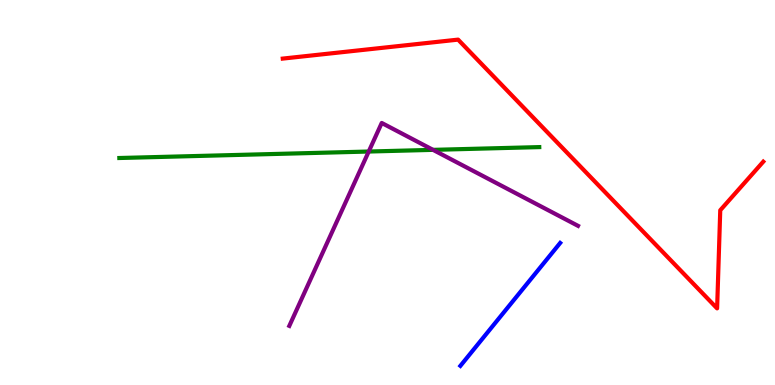[{'lines': ['blue', 'red'], 'intersections': []}, {'lines': ['green', 'red'], 'intersections': []}, {'lines': ['purple', 'red'], 'intersections': []}, {'lines': ['blue', 'green'], 'intersections': []}, {'lines': ['blue', 'purple'], 'intersections': []}, {'lines': ['green', 'purple'], 'intersections': [{'x': 4.76, 'y': 6.06}, {'x': 5.59, 'y': 6.11}]}]